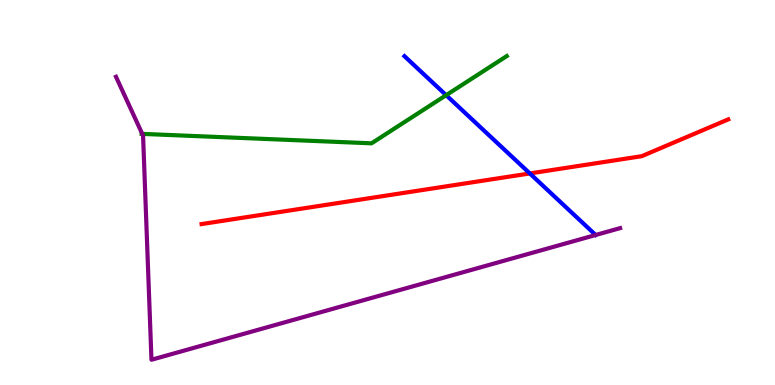[{'lines': ['blue', 'red'], 'intersections': [{'x': 6.84, 'y': 5.49}]}, {'lines': ['green', 'red'], 'intersections': []}, {'lines': ['purple', 'red'], 'intersections': []}, {'lines': ['blue', 'green'], 'intersections': [{'x': 5.76, 'y': 7.53}]}, {'lines': ['blue', 'purple'], 'intersections': []}, {'lines': ['green', 'purple'], 'intersections': [{'x': 1.84, 'y': 6.52}]}]